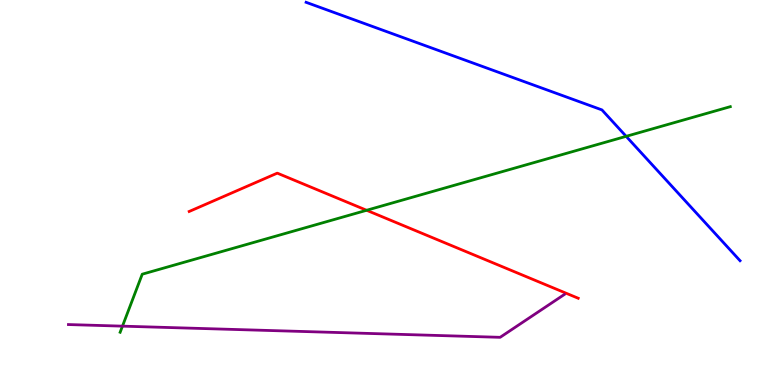[{'lines': ['blue', 'red'], 'intersections': []}, {'lines': ['green', 'red'], 'intersections': [{'x': 4.73, 'y': 4.54}]}, {'lines': ['purple', 'red'], 'intersections': []}, {'lines': ['blue', 'green'], 'intersections': [{'x': 8.08, 'y': 6.46}]}, {'lines': ['blue', 'purple'], 'intersections': []}, {'lines': ['green', 'purple'], 'intersections': [{'x': 1.58, 'y': 1.53}]}]